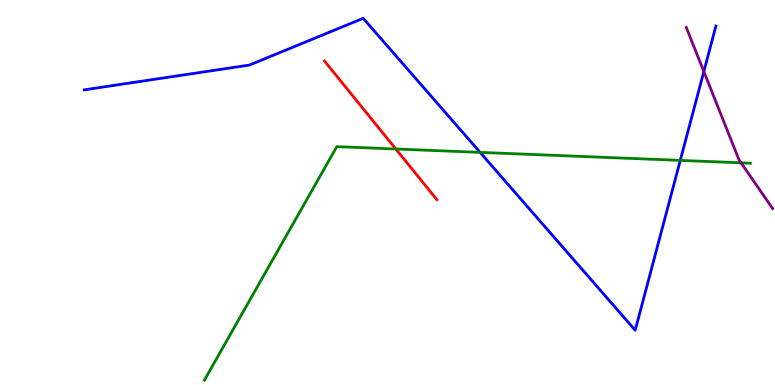[{'lines': ['blue', 'red'], 'intersections': []}, {'lines': ['green', 'red'], 'intersections': [{'x': 5.11, 'y': 6.13}]}, {'lines': ['purple', 'red'], 'intersections': []}, {'lines': ['blue', 'green'], 'intersections': [{'x': 6.19, 'y': 6.04}, {'x': 8.78, 'y': 5.83}]}, {'lines': ['blue', 'purple'], 'intersections': [{'x': 9.08, 'y': 8.14}]}, {'lines': ['green', 'purple'], 'intersections': [{'x': 9.56, 'y': 5.77}]}]